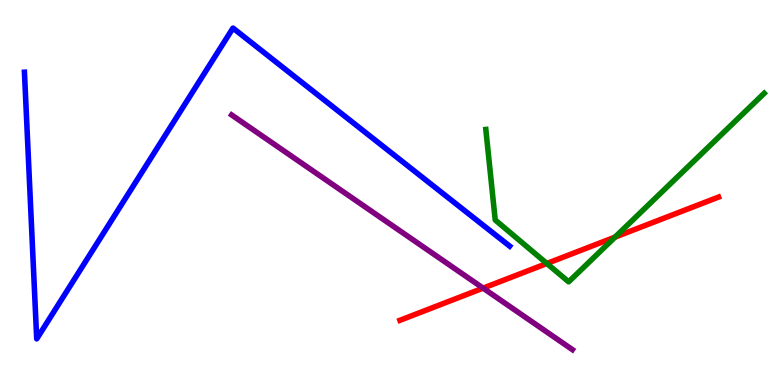[{'lines': ['blue', 'red'], 'intersections': []}, {'lines': ['green', 'red'], 'intersections': [{'x': 7.06, 'y': 3.16}, {'x': 7.94, 'y': 3.84}]}, {'lines': ['purple', 'red'], 'intersections': [{'x': 6.23, 'y': 2.52}]}, {'lines': ['blue', 'green'], 'intersections': []}, {'lines': ['blue', 'purple'], 'intersections': []}, {'lines': ['green', 'purple'], 'intersections': []}]